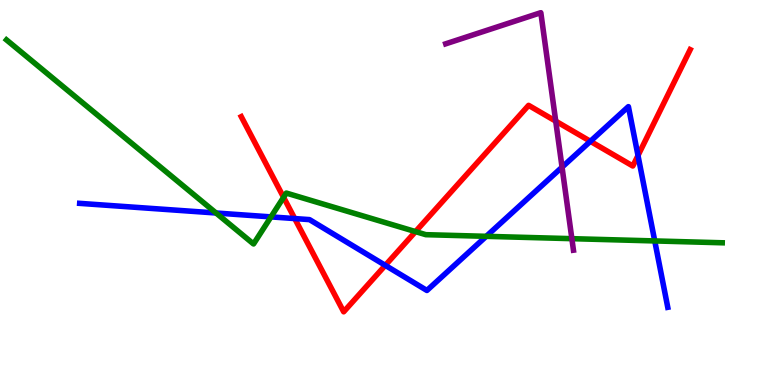[{'lines': ['blue', 'red'], 'intersections': [{'x': 3.8, 'y': 4.32}, {'x': 4.97, 'y': 3.11}, {'x': 7.62, 'y': 6.33}, {'x': 8.23, 'y': 5.96}]}, {'lines': ['green', 'red'], 'intersections': [{'x': 3.66, 'y': 4.87}, {'x': 5.36, 'y': 3.98}]}, {'lines': ['purple', 'red'], 'intersections': [{'x': 7.17, 'y': 6.85}]}, {'lines': ['blue', 'green'], 'intersections': [{'x': 2.79, 'y': 4.47}, {'x': 3.5, 'y': 4.37}, {'x': 6.27, 'y': 3.86}, {'x': 8.45, 'y': 3.74}]}, {'lines': ['blue', 'purple'], 'intersections': [{'x': 7.25, 'y': 5.66}]}, {'lines': ['green', 'purple'], 'intersections': [{'x': 7.38, 'y': 3.8}]}]